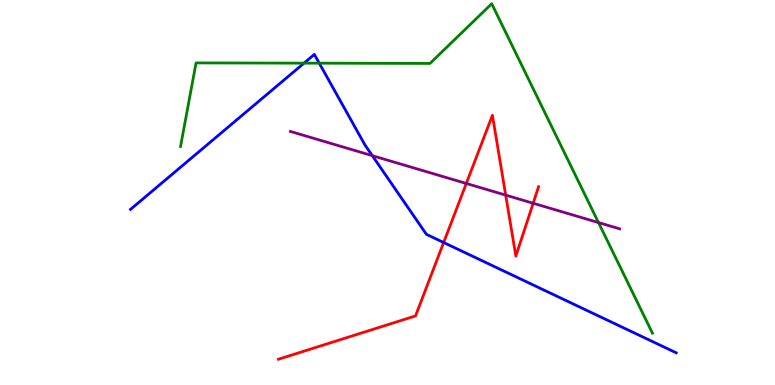[{'lines': ['blue', 'red'], 'intersections': [{'x': 5.72, 'y': 3.7}]}, {'lines': ['green', 'red'], 'intersections': []}, {'lines': ['purple', 'red'], 'intersections': [{'x': 6.02, 'y': 5.23}, {'x': 6.53, 'y': 4.93}, {'x': 6.88, 'y': 4.72}]}, {'lines': ['blue', 'green'], 'intersections': [{'x': 3.92, 'y': 8.36}, {'x': 4.12, 'y': 8.36}]}, {'lines': ['blue', 'purple'], 'intersections': [{'x': 4.8, 'y': 5.96}]}, {'lines': ['green', 'purple'], 'intersections': [{'x': 7.72, 'y': 4.22}]}]